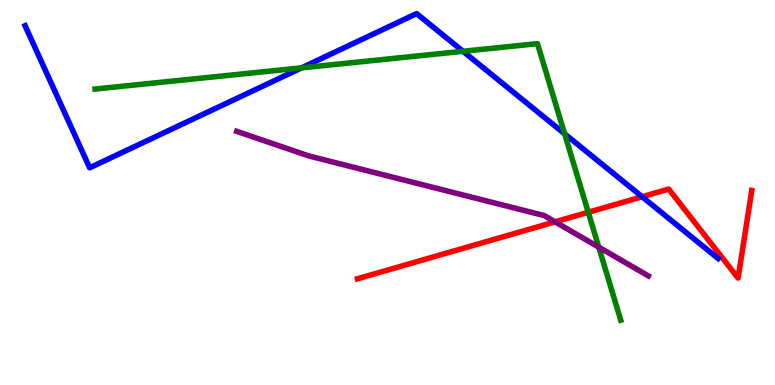[{'lines': ['blue', 'red'], 'intersections': [{'x': 8.29, 'y': 4.89}]}, {'lines': ['green', 'red'], 'intersections': [{'x': 7.59, 'y': 4.49}]}, {'lines': ['purple', 'red'], 'intersections': [{'x': 7.16, 'y': 4.24}]}, {'lines': ['blue', 'green'], 'intersections': [{'x': 3.89, 'y': 8.24}, {'x': 5.97, 'y': 8.67}, {'x': 7.29, 'y': 6.52}]}, {'lines': ['blue', 'purple'], 'intersections': []}, {'lines': ['green', 'purple'], 'intersections': [{'x': 7.73, 'y': 3.58}]}]